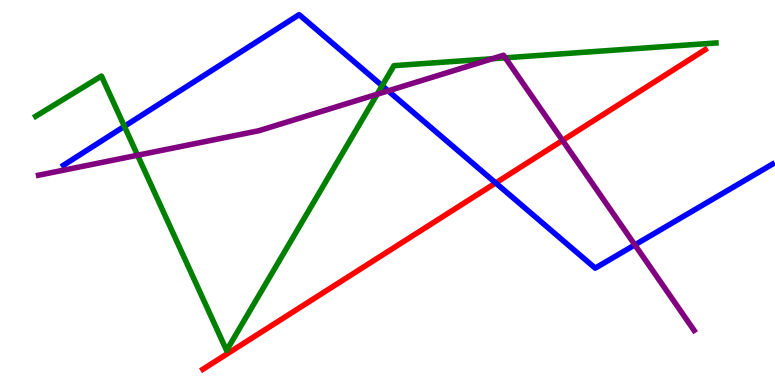[{'lines': ['blue', 'red'], 'intersections': [{'x': 6.4, 'y': 5.25}]}, {'lines': ['green', 'red'], 'intersections': []}, {'lines': ['purple', 'red'], 'intersections': [{'x': 7.26, 'y': 6.35}]}, {'lines': ['blue', 'green'], 'intersections': [{'x': 1.6, 'y': 6.72}, {'x': 4.93, 'y': 7.77}]}, {'lines': ['blue', 'purple'], 'intersections': [{'x': 5.01, 'y': 7.64}, {'x': 8.19, 'y': 3.64}]}, {'lines': ['green', 'purple'], 'intersections': [{'x': 1.77, 'y': 5.97}, {'x': 4.87, 'y': 7.55}, {'x': 6.35, 'y': 8.47}, {'x': 6.52, 'y': 8.5}]}]